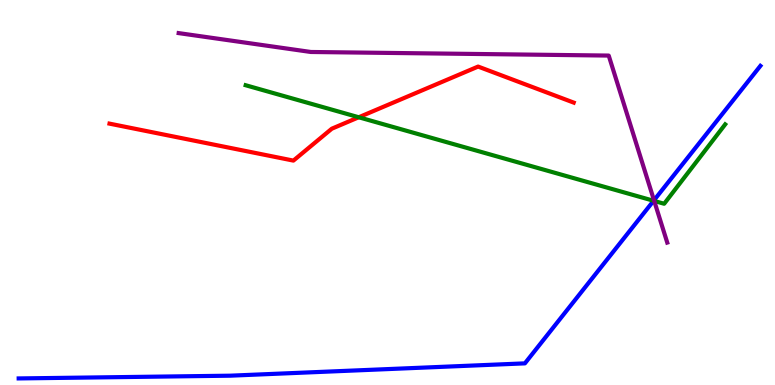[{'lines': ['blue', 'red'], 'intersections': []}, {'lines': ['green', 'red'], 'intersections': [{'x': 4.63, 'y': 6.95}]}, {'lines': ['purple', 'red'], 'intersections': []}, {'lines': ['blue', 'green'], 'intersections': [{'x': 8.43, 'y': 4.79}]}, {'lines': ['blue', 'purple'], 'intersections': [{'x': 8.44, 'y': 4.8}]}, {'lines': ['green', 'purple'], 'intersections': [{'x': 8.44, 'y': 4.78}]}]